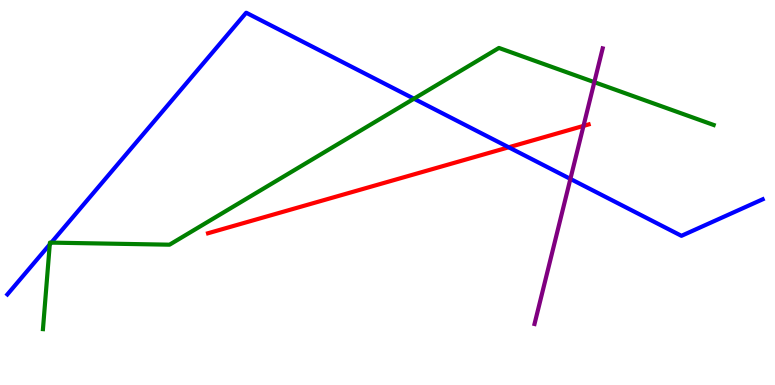[{'lines': ['blue', 'red'], 'intersections': [{'x': 6.56, 'y': 6.17}]}, {'lines': ['green', 'red'], 'intersections': []}, {'lines': ['purple', 'red'], 'intersections': [{'x': 7.53, 'y': 6.73}]}, {'lines': ['blue', 'green'], 'intersections': [{'x': 0.642, 'y': 3.65}, {'x': 0.662, 'y': 3.7}, {'x': 5.34, 'y': 7.44}]}, {'lines': ['blue', 'purple'], 'intersections': [{'x': 7.36, 'y': 5.35}]}, {'lines': ['green', 'purple'], 'intersections': [{'x': 7.67, 'y': 7.87}]}]